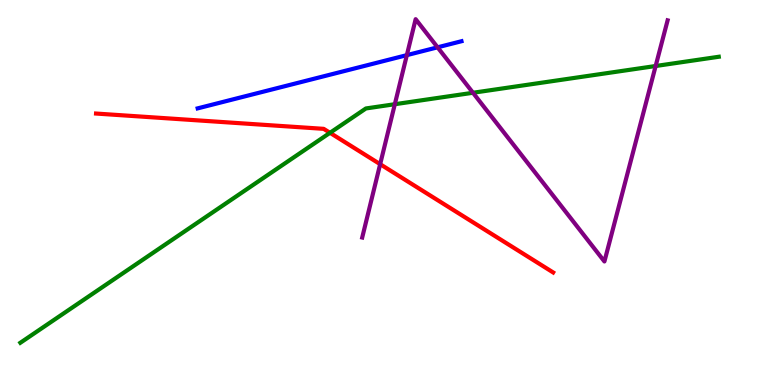[{'lines': ['blue', 'red'], 'intersections': []}, {'lines': ['green', 'red'], 'intersections': [{'x': 4.26, 'y': 6.55}]}, {'lines': ['purple', 'red'], 'intersections': [{'x': 4.91, 'y': 5.74}]}, {'lines': ['blue', 'green'], 'intersections': []}, {'lines': ['blue', 'purple'], 'intersections': [{'x': 5.25, 'y': 8.57}, {'x': 5.65, 'y': 8.77}]}, {'lines': ['green', 'purple'], 'intersections': [{'x': 5.09, 'y': 7.29}, {'x': 6.1, 'y': 7.59}, {'x': 8.46, 'y': 8.29}]}]